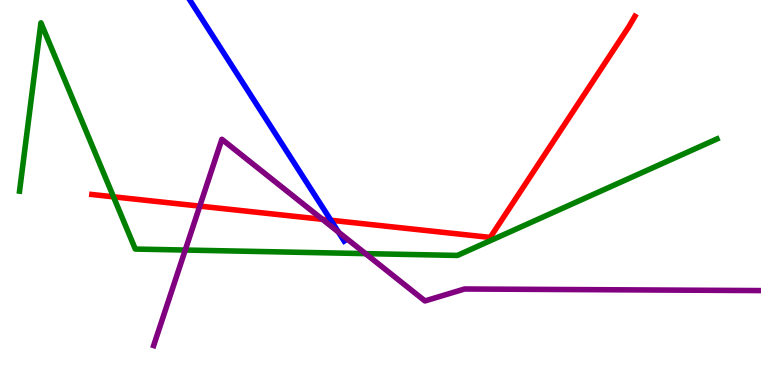[{'lines': ['blue', 'red'], 'intersections': [{'x': 4.27, 'y': 4.28}]}, {'lines': ['green', 'red'], 'intersections': [{'x': 1.46, 'y': 4.89}]}, {'lines': ['purple', 'red'], 'intersections': [{'x': 2.58, 'y': 4.65}, {'x': 4.16, 'y': 4.3}]}, {'lines': ['blue', 'green'], 'intersections': []}, {'lines': ['blue', 'purple'], 'intersections': [{'x': 4.37, 'y': 3.97}]}, {'lines': ['green', 'purple'], 'intersections': [{'x': 2.39, 'y': 3.51}, {'x': 4.72, 'y': 3.41}]}]